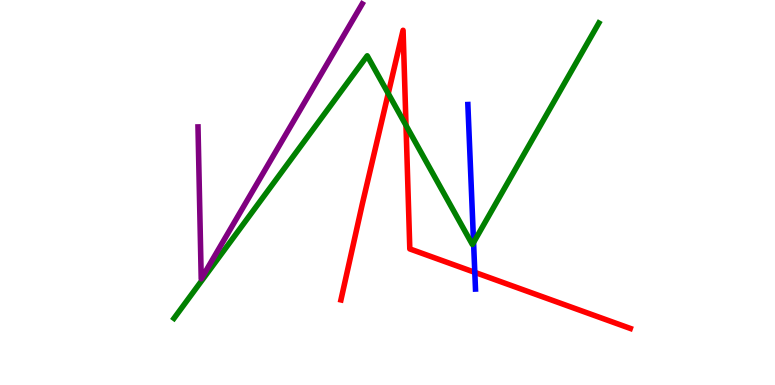[{'lines': ['blue', 'red'], 'intersections': [{'x': 6.13, 'y': 2.93}]}, {'lines': ['green', 'red'], 'intersections': [{'x': 5.01, 'y': 7.57}, {'x': 5.24, 'y': 6.74}]}, {'lines': ['purple', 'red'], 'intersections': []}, {'lines': ['blue', 'green'], 'intersections': [{'x': 6.11, 'y': 3.7}]}, {'lines': ['blue', 'purple'], 'intersections': []}, {'lines': ['green', 'purple'], 'intersections': []}]